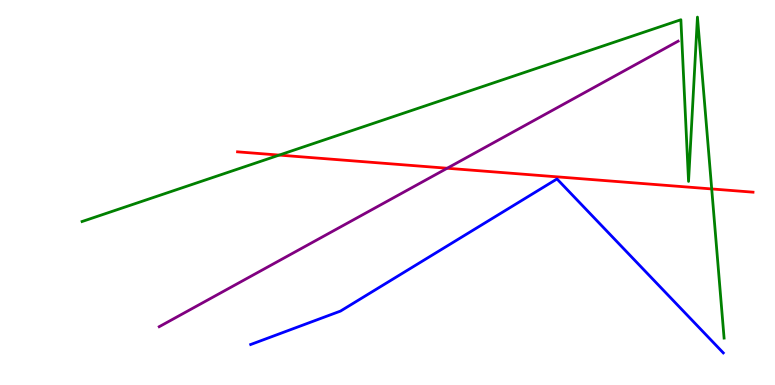[{'lines': ['blue', 'red'], 'intersections': []}, {'lines': ['green', 'red'], 'intersections': [{'x': 3.6, 'y': 5.97}, {'x': 9.18, 'y': 5.09}]}, {'lines': ['purple', 'red'], 'intersections': [{'x': 5.77, 'y': 5.63}]}, {'lines': ['blue', 'green'], 'intersections': []}, {'lines': ['blue', 'purple'], 'intersections': []}, {'lines': ['green', 'purple'], 'intersections': []}]